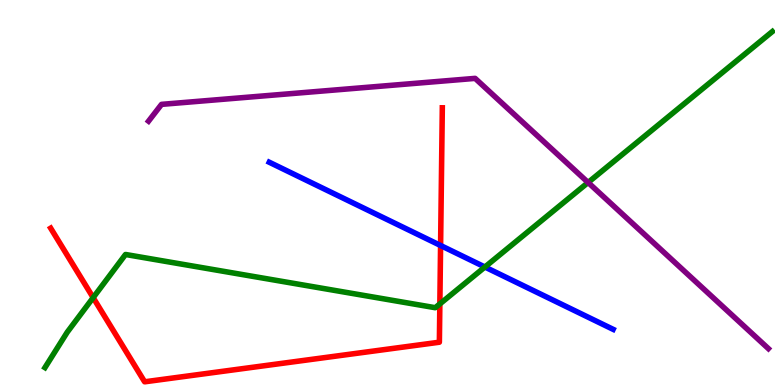[{'lines': ['blue', 'red'], 'intersections': [{'x': 5.68, 'y': 3.62}]}, {'lines': ['green', 'red'], 'intersections': [{'x': 1.2, 'y': 2.27}, {'x': 5.68, 'y': 2.11}]}, {'lines': ['purple', 'red'], 'intersections': []}, {'lines': ['blue', 'green'], 'intersections': [{'x': 6.26, 'y': 3.06}]}, {'lines': ['blue', 'purple'], 'intersections': []}, {'lines': ['green', 'purple'], 'intersections': [{'x': 7.59, 'y': 5.26}]}]